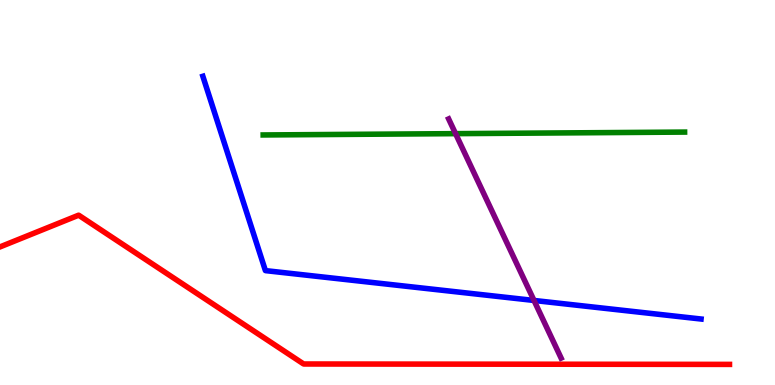[{'lines': ['blue', 'red'], 'intersections': []}, {'lines': ['green', 'red'], 'intersections': []}, {'lines': ['purple', 'red'], 'intersections': []}, {'lines': ['blue', 'green'], 'intersections': []}, {'lines': ['blue', 'purple'], 'intersections': [{'x': 6.89, 'y': 2.2}]}, {'lines': ['green', 'purple'], 'intersections': [{'x': 5.88, 'y': 6.53}]}]